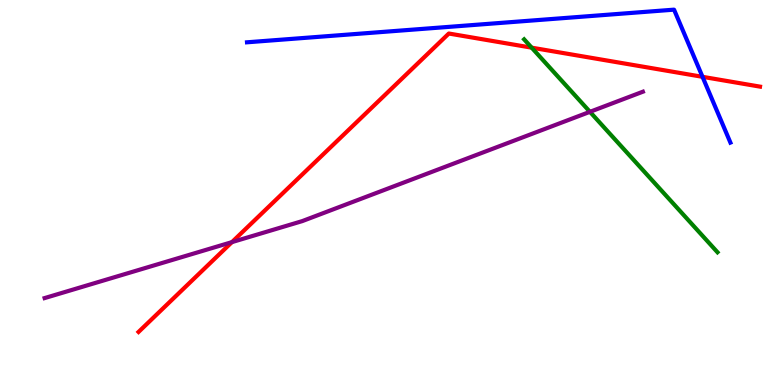[{'lines': ['blue', 'red'], 'intersections': [{'x': 9.06, 'y': 8.0}]}, {'lines': ['green', 'red'], 'intersections': [{'x': 6.86, 'y': 8.76}]}, {'lines': ['purple', 'red'], 'intersections': [{'x': 2.99, 'y': 3.71}]}, {'lines': ['blue', 'green'], 'intersections': []}, {'lines': ['blue', 'purple'], 'intersections': []}, {'lines': ['green', 'purple'], 'intersections': [{'x': 7.61, 'y': 7.1}]}]